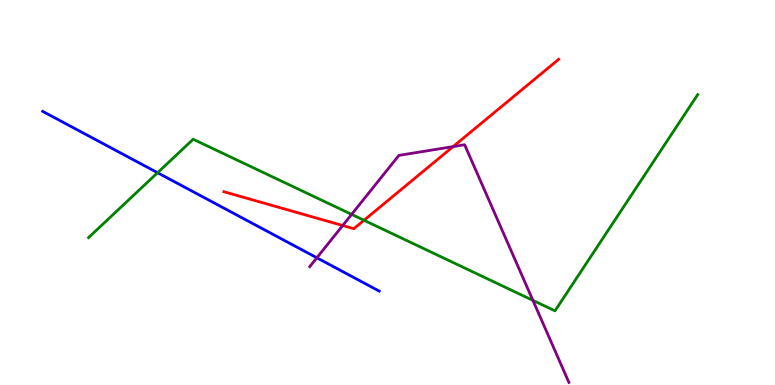[{'lines': ['blue', 'red'], 'intersections': []}, {'lines': ['green', 'red'], 'intersections': [{'x': 4.7, 'y': 4.28}]}, {'lines': ['purple', 'red'], 'intersections': [{'x': 4.42, 'y': 4.14}, {'x': 5.85, 'y': 6.19}]}, {'lines': ['blue', 'green'], 'intersections': [{'x': 2.03, 'y': 5.51}]}, {'lines': ['blue', 'purple'], 'intersections': [{'x': 4.09, 'y': 3.3}]}, {'lines': ['green', 'purple'], 'intersections': [{'x': 4.54, 'y': 4.43}, {'x': 6.88, 'y': 2.2}]}]